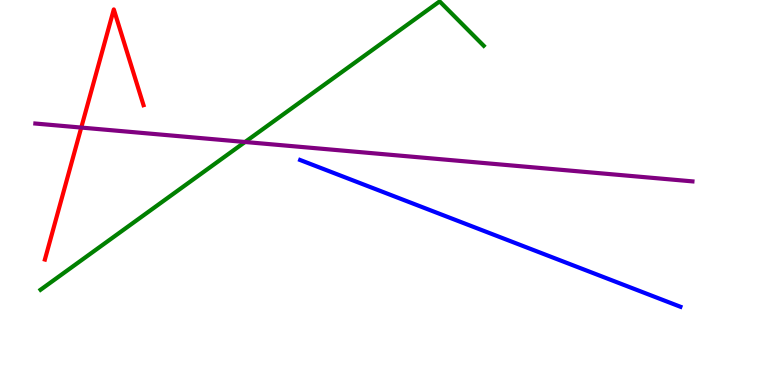[{'lines': ['blue', 'red'], 'intersections': []}, {'lines': ['green', 'red'], 'intersections': []}, {'lines': ['purple', 'red'], 'intersections': [{'x': 1.05, 'y': 6.69}]}, {'lines': ['blue', 'green'], 'intersections': []}, {'lines': ['blue', 'purple'], 'intersections': []}, {'lines': ['green', 'purple'], 'intersections': [{'x': 3.16, 'y': 6.31}]}]